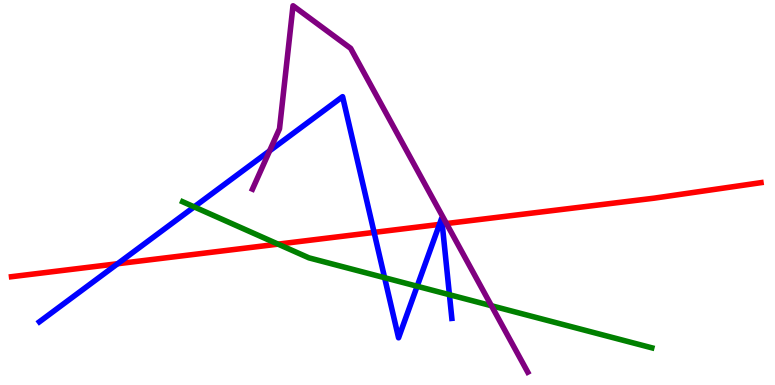[{'lines': ['blue', 'red'], 'intersections': [{'x': 1.52, 'y': 3.15}, {'x': 4.83, 'y': 3.96}, {'x': 5.67, 'y': 4.17}, {'x': 5.71, 'y': 4.18}]}, {'lines': ['green', 'red'], 'intersections': [{'x': 3.59, 'y': 3.66}]}, {'lines': ['purple', 'red'], 'intersections': [{'x': 5.76, 'y': 4.19}]}, {'lines': ['blue', 'green'], 'intersections': [{'x': 2.51, 'y': 4.63}, {'x': 4.96, 'y': 2.79}, {'x': 5.38, 'y': 2.57}, {'x': 5.8, 'y': 2.35}]}, {'lines': ['blue', 'purple'], 'intersections': [{'x': 3.48, 'y': 6.08}]}, {'lines': ['green', 'purple'], 'intersections': [{'x': 6.34, 'y': 2.06}]}]